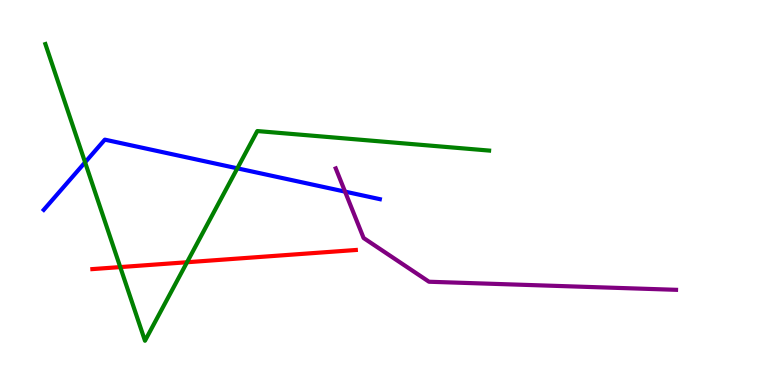[{'lines': ['blue', 'red'], 'intersections': []}, {'lines': ['green', 'red'], 'intersections': [{'x': 1.55, 'y': 3.06}, {'x': 2.41, 'y': 3.19}]}, {'lines': ['purple', 'red'], 'intersections': []}, {'lines': ['blue', 'green'], 'intersections': [{'x': 1.1, 'y': 5.78}, {'x': 3.06, 'y': 5.63}]}, {'lines': ['blue', 'purple'], 'intersections': [{'x': 4.45, 'y': 5.02}]}, {'lines': ['green', 'purple'], 'intersections': []}]